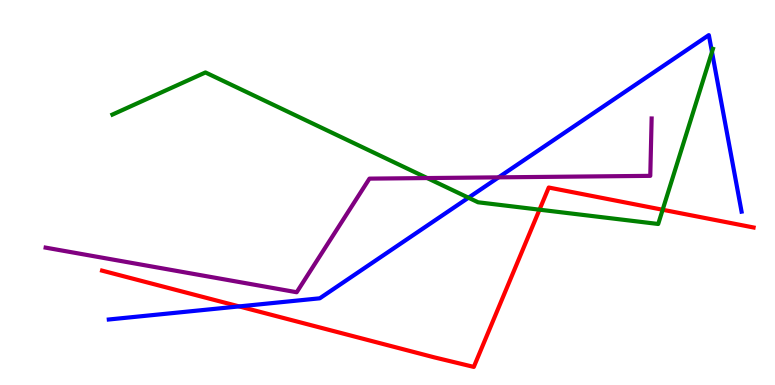[{'lines': ['blue', 'red'], 'intersections': [{'x': 3.09, 'y': 2.04}]}, {'lines': ['green', 'red'], 'intersections': [{'x': 6.96, 'y': 4.55}, {'x': 8.55, 'y': 4.55}]}, {'lines': ['purple', 'red'], 'intersections': []}, {'lines': ['blue', 'green'], 'intersections': [{'x': 6.04, 'y': 4.86}, {'x': 9.19, 'y': 8.65}]}, {'lines': ['blue', 'purple'], 'intersections': [{'x': 6.43, 'y': 5.39}]}, {'lines': ['green', 'purple'], 'intersections': [{'x': 5.51, 'y': 5.38}]}]